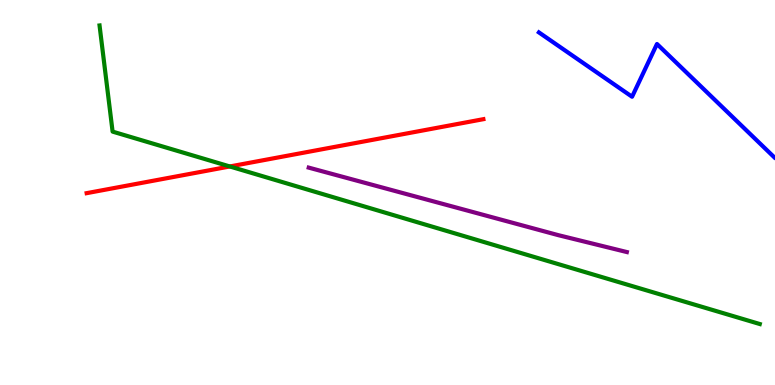[{'lines': ['blue', 'red'], 'intersections': []}, {'lines': ['green', 'red'], 'intersections': [{'x': 2.97, 'y': 5.68}]}, {'lines': ['purple', 'red'], 'intersections': []}, {'lines': ['blue', 'green'], 'intersections': []}, {'lines': ['blue', 'purple'], 'intersections': []}, {'lines': ['green', 'purple'], 'intersections': []}]